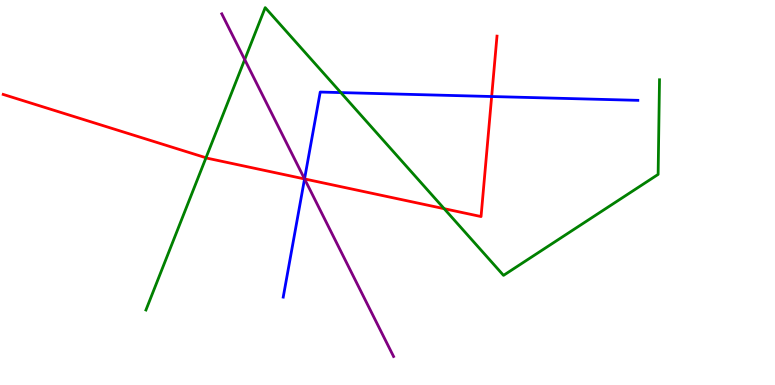[{'lines': ['blue', 'red'], 'intersections': [{'x': 3.93, 'y': 5.35}, {'x': 6.34, 'y': 7.49}]}, {'lines': ['green', 'red'], 'intersections': [{'x': 2.66, 'y': 5.9}, {'x': 5.73, 'y': 4.58}]}, {'lines': ['purple', 'red'], 'intersections': [{'x': 3.93, 'y': 5.35}]}, {'lines': ['blue', 'green'], 'intersections': [{'x': 4.4, 'y': 7.6}]}, {'lines': ['blue', 'purple'], 'intersections': [{'x': 3.93, 'y': 5.35}]}, {'lines': ['green', 'purple'], 'intersections': [{'x': 3.16, 'y': 8.45}]}]